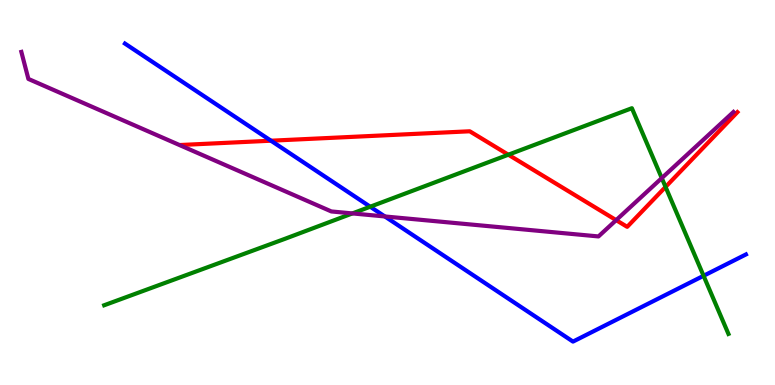[{'lines': ['blue', 'red'], 'intersections': [{'x': 3.5, 'y': 6.35}]}, {'lines': ['green', 'red'], 'intersections': [{'x': 6.56, 'y': 5.98}, {'x': 8.59, 'y': 5.14}]}, {'lines': ['purple', 'red'], 'intersections': [{'x': 7.95, 'y': 4.28}]}, {'lines': ['blue', 'green'], 'intersections': [{'x': 4.78, 'y': 4.63}, {'x': 9.08, 'y': 2.84}]}, {'lines': ['blue', 'purple'], 'intersections': [{'x': 4.97, 'y': 4.38}]}, {'lines': ['green', 'purple'], 'intersections': [{'x': 4.55, 'y': 4.46}, {'x': 8.54, 'y': 5.37}]}]